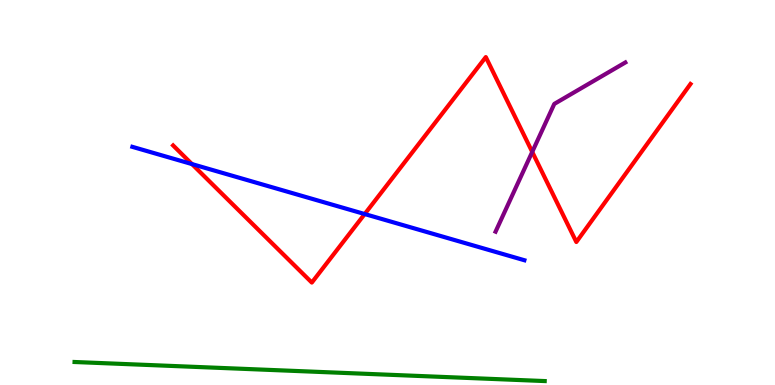[{'lines': ['blue', 'red'], 'intersections': [{'x': 2.48, 'y': 5.74}, {'x': 4.71, 'y': 4.44}]}, {'lines': ['green', 'red'], 'intersections': []}, {'lines': ['purple', 'red'], 'intersections': [{'x': 6.87, 'y': 6.05}]}, {'lines': ['blue', 'green'], 'intersections': []}, {'lines': ['blue', 'purple'], 'intersections': []}, {'lines': ['green', 'purple'], 'intersections': []}]